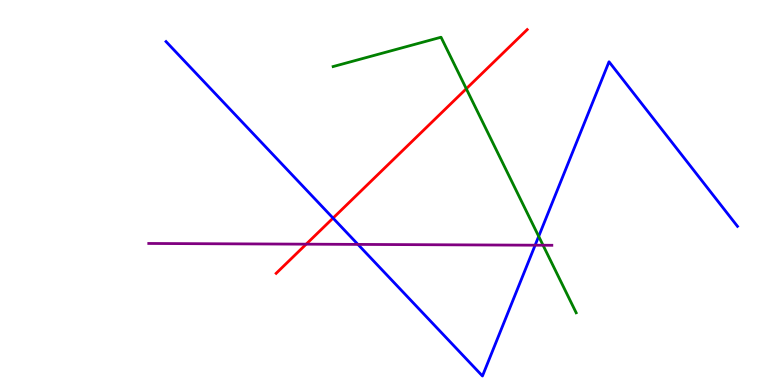[{'lines': ['blue', 'red'], 'intersections': [{'x': 4.3, 'y': 4.34}]}, {'lines': ['green', 'red'], 'intersections': [{'x': 6.02, 'y': 7.7}]}, {'lines': ['purple', 'red'], 'intersections': [{'x': 3.95, 'y': 3.66}]}, {'lines': ['blue', 'green'], 'intersections': [{'x': 6.95, 'y': 3.86}]}, {'lines': ['blue', 'purple'], 'intersections': [{'x': 4.62, 'y': 3.65}, {'x': 6.9, 'y': 3.63}]}, {'lines': ['green', 'purple'], 'intersections': [{'x': 7.01, 'y': 3.63}]}]